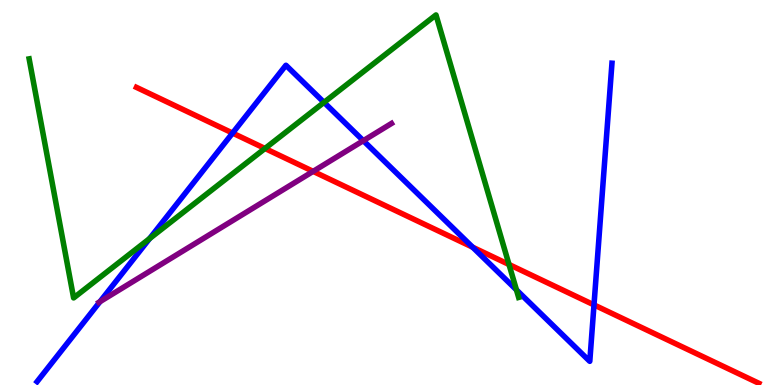[{'lines': ['blue', 'red'], 'intersections': [{'x': 3.0, 'y': 6.54}, {'x': 6.1, 'y': 3.58}, {'x': 7.66, 'y': 2.08}]}, {'lines': ['green', 'red'], 'intersections': [{'x': 3.42, 'y': 6.14}, {'x': 6.57, 'y': 3.13}]}, {'lines': ['purple', 'red'], 'intersections': [{'x': 4.04, 'y': 5.55}]}, {'lines': ['blue', 'green'], 'intersections': [{'x': 1.93, 'y': 3.8}, {'x': 4.18, 'y': 7.34}, {'x': 6.66, 'y': 2.47}]}, {'lines': ['blue', 'purple'], 'intersections': [{'x': 1.29, 'y': 2.16}, {'x': 4.69, 'y': 6.35}]}, {'lines': ['green', 'purple'], 'intersections': []}]